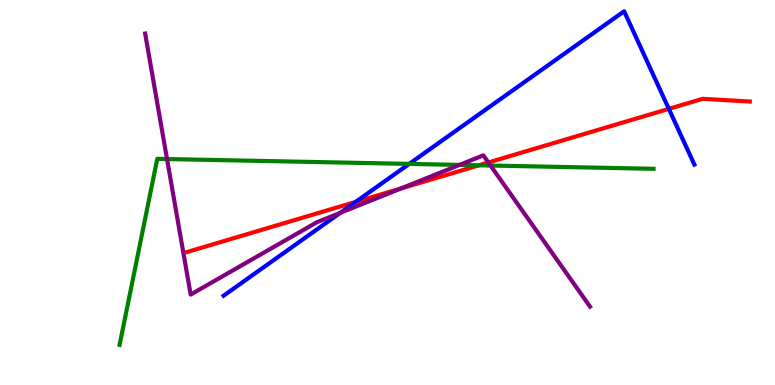[{'lines': ['blue', 'red'], 'intersections': [{'x': 4.59, 'y': 4.75}, {'x': 8.63, 'y': 7.17}]}, {'lines': ['green', 'red'], 'intersections': [{'x': 6.18, 'y': 5.71}]}, {'lines': ['purple', 'red'], 'intersections': [{'x': 5.17, 'y': 5.1}, {'x': 6.3, 'y': 5.78}]}, {'lines': ['blue', 'green'], 'intersections': [{'x': 5.28, 'y': 5.74}]}, {'lines': ['blue', 'purple'], 'intersections': [{'x': 4.39, 'y': 4.47}]}, {'lines': ['green', 'purple'], 'intersections': [{'x': 2.16, 'y': 5.87}, {'x': 5.93, 'y': 5.72}, {'x': 6.33, 'y': 5.7}]}]